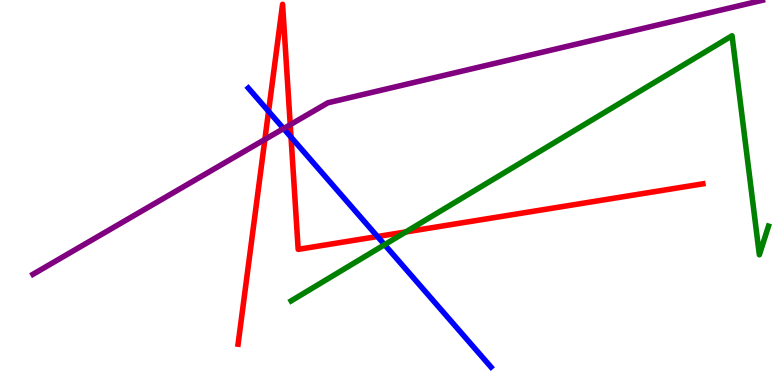[{'lines': ['blue', 'red'], 'intersections': [{'x': 3.47, 'y': 7.11}, {'x': 3.76, 'y': 6.44}, {'x': 4.87, 'y': 3.86}]}, {'lines': ['green', 'red'], 'intersections': [{'x': 5.24, 'y': 3.98}]}, {'lines': ['purple', 'red'], 'intersections': [{'x': 3.42, 'y': 6.38}, {'x': 3.74, 'y': 6.76}]}, {'lines': ['blue', 'green'], 'intersections': [{'x': 4.96, 'y': 3.64}]}, {'lines': ['blue', 'purple'], 'intersections': [{'x': 3.66, 'y': 6.66}]}, {'lines': ['green', 'purple'], 'intersections': []}]